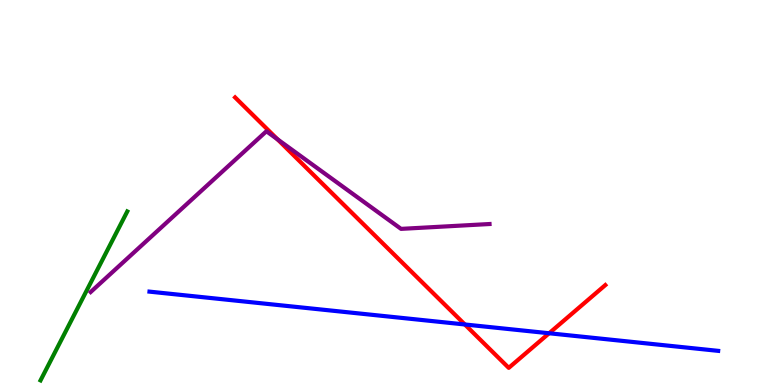[{'lines': ['blue', 'red'], 'intersections': [{'x': 6.0, 'y': 1.57}, {'x': 7.09, 'y': 1.34}]}, {'lines': ['green', 'red'], 'intersections': []}, {'lines': ['purple', 'red'], 'intersections': [{'x': 3.58, 'y': 6.38}]}, {'lines': ['blue', 'green'], 'intersections': []}, {'lines': ['blue', 'purple'], 'intersections': []}, {'lines': ['green', 'purple'], 'intersections': []}]